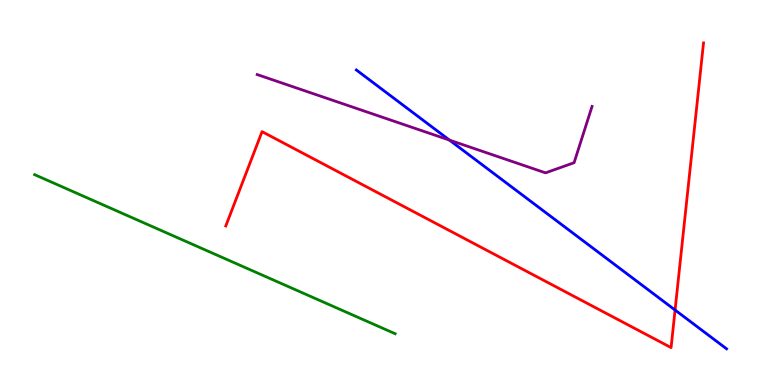[{'lines': ['blue', 'red'], 'intersections': [{'x': 8.71, 'y': 1.95}]}, {'lines': ['green', 'red'], 'intersections': []}, {'lines': ['purple', 'red'], 'intersections': []}, {'lines': ['blue', 'green'], 'intersections': []}, {'lines': ['blue', 'purple'], 'intersections': [{'x': 5.8, 'y': 6.36}]}, {'lines': ['green', 'purple'], 'intersections': []}]